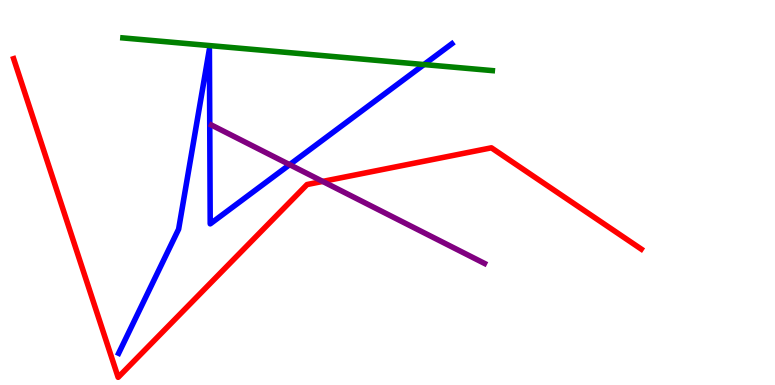[{'lines': ['blue', 'red'], 'intersections': []}, {'lines': ['green', 'red'], 'intersections': []}, {'lines': ['purple', 'red'], 'intersections': [{'x': 4.16, 'y': 5.29}]}, {'lines': ['blue', 'green'], 'intersections': [{'x': 5.47, 'y': 8.32}]}, {'lines': ['blue', 'purple'], 'intersections': [{'x': 3.74, 'y': 5.72}]}, {'lines': ['green', 'purple'], 'intersections': []}]